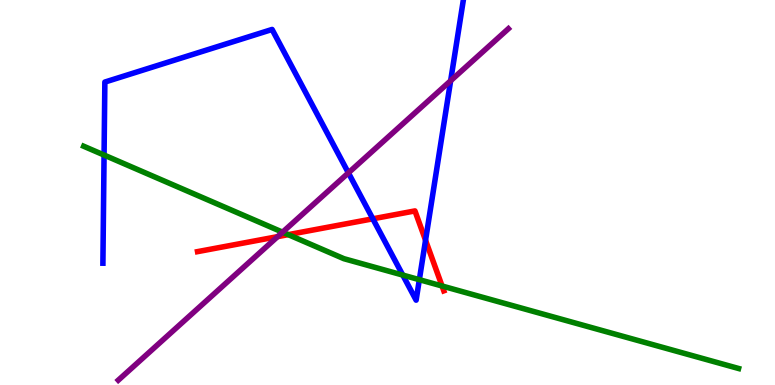[{'lines': ['blue', 'red'], 'intersections': [{'x': 4.81, 'y': 4.32}, {'x': 5.49, 'y': 3.76}]}, {'lines': ['green', 'red'], 'intersections': [{'x': 3.72, 'y': 3.91}, {'x': 5.7, 'y': 2.57}]}, {'lines': ['purple', 'red'], 'intersections': [{'x': 3.58, 'y': 3.85}]}, {'lines': ['blue', 'green'], 'intersections': [{'x': 1.34, 'y': 5.97}, {'x': 5.2, 'y': 2.86}, {'x': 5.41, 'y': 2.74}]}, {'lines': ['blue', 'purple'], 'intersections': [{'x': 4.5, 'y': 5.51}, {'x': 5.81, 'y': 7.9}]}, {'lines': ['green', 'purple'], 'intersections': [{'x': 3.65, 'y': 3.97}]}]